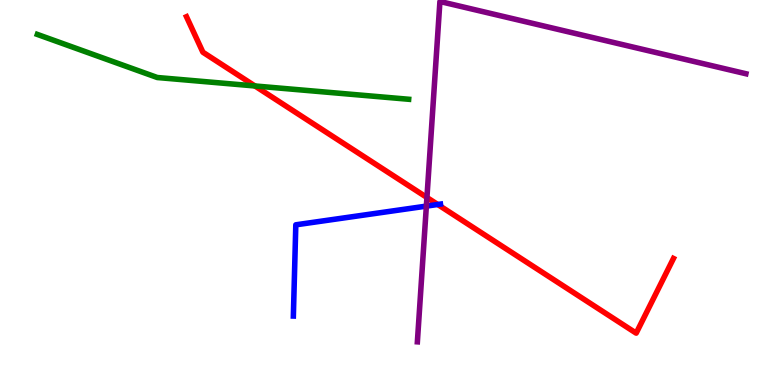[{'lines': ['blue', 'red'], 'intersections': [{'x': 5.65, 'y': 4.69}]}, {'lines': ['green', 'red'], 'intersections': [{'x': 3.29, 'y': 7.77}]}, {'lines': ['purple', 'red'], 'intersections': [{'x': 5.51, 'y': 4.87}]}, {'lines': ['blue', 'green'], 'intersections': []}, {'lines': ['blue', 'purple'], 'intersections': [{'x': 5.5, 'y': 4.65}]}, {'lines': ['green', 'purple'], 'intersections': []}]